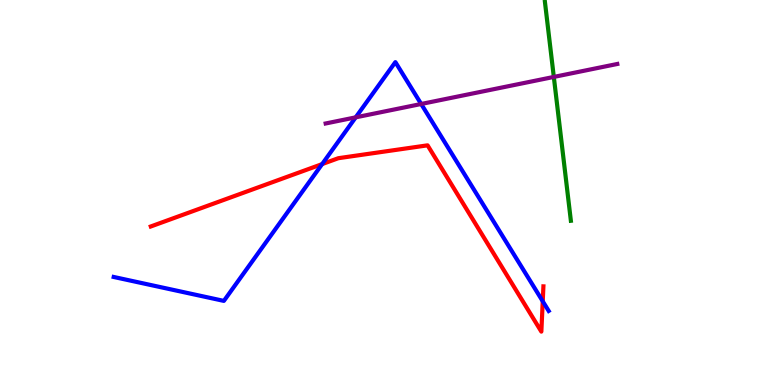[{'lines': ['blue', 'red'], 'intersections': [{'x': 4.16, 'y': 5.74}, {'x': 7.0, 'y': 2.17}]}, {'lines': ['green', 'red'], 'intersections': []}, {'lines': ['purple', 'red'], 'intersections': []}, {'lines': ['blue', 'green'], 'intersections': []}, {'lines': ['blue', 'purple'], 'intersections': [{'x': 4.59, 'y': 6.95}, {'x': 5.43, 'y': 7.3}]}, {'lines': ['green', 'purple'], 'intersections': [{'x': 7.15, 'y': 8.0}]}]